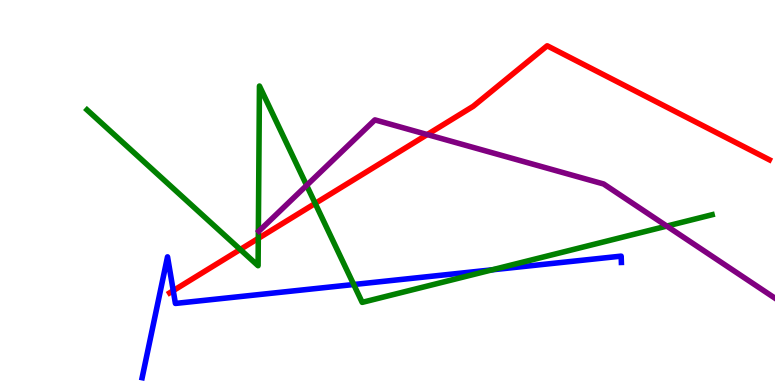[{'lines': ['blue', 'red'], 'intersections': [{'x': 2.24, 'y': 2.45}]}, {'lines': ['green', 'red'], 'intersections': [{'x': 3.1, 'y': 3.52}, {'x': 3.33, 'y': 3.81}, {'x': 4.07, 'y': 4.72}]}, {'lines': ['purple', 'red'], 'intersections': [{'x': 5.51, 'y': 6.51}]}, {'lines': ['blue', 'green'], 'intersections': [{'x': 4.56, 'y': 2.61}, {'x': 6.35, 'y': 2.99}]}, {'lines': ['blue', 'purple'], 'intersections': []}, {'lines': ['green', 'purple'], 'intersections': [{'x': 3.96, 'y': 5.18}, {'x': 8.6, 'y': 4.13}]}]